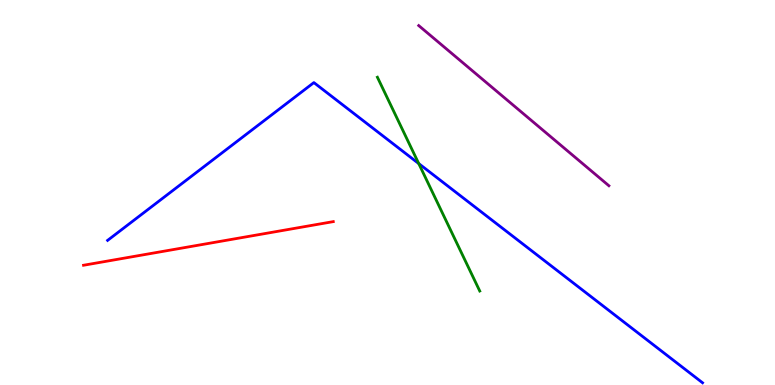[{'lines': ['blue', 'red'], 'intersections': []}, {'lines': ['green', 'red'], 'intersections': []}, {'lines': ['purple', 'red'], 'intersections': []}, {'lines': ['blue', 'green'], 'intersections': [{'x': 5.4, 'y': 5.75}]}, {'lines': ['blue', 'purple'], 'intersections': []}, {'lines': ['green', 'purple'], 'intersections': []}]